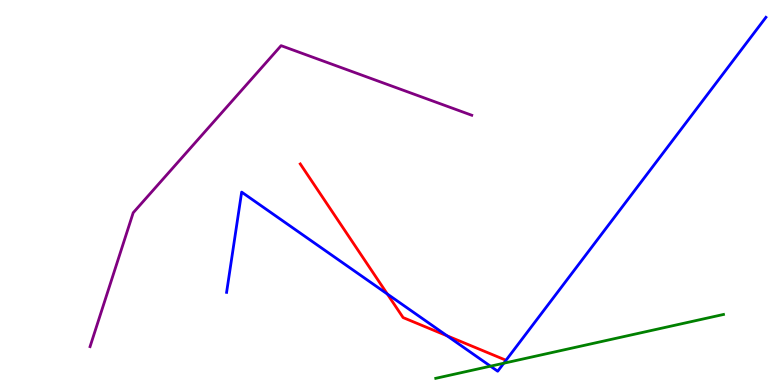[{'lines': ['blue', 'red'], 'intersections': [{'x': 5.0, 'y': 2.36}, {'x': 5.77, 'y': 1.28}]}, {'lines': ['green', 'red'], 'intersections': []}, {'lines': ['purple', 'red'], 'intersections': []}, {'lines': ['blue', 'green'], 'intersections': [{'x': 6.33, 'y': 0.489}, {'x': 6.5, 'y': 0.565}]}, {'lines': ['blue', 'purple'], 'intersections': []}, {'lines': ['green', 'purple'], 'intersections': []}]